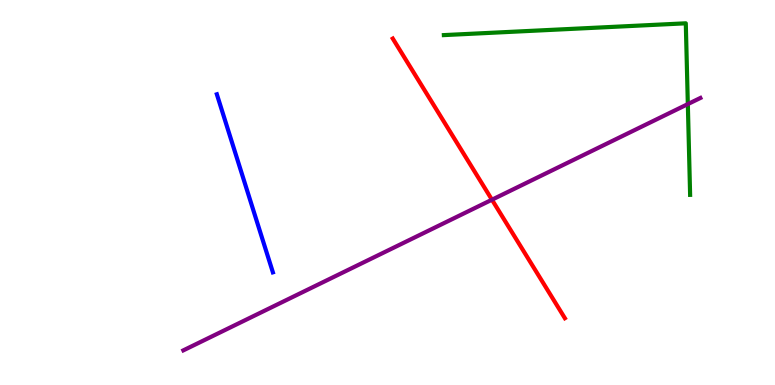[{'lines': ['blue', 'red'], 'intersections': []}, {'lines': ['green', 'red'], 'intersections': []}, {'lines': ['purple', 'red'], 'intersections': [{'x': 6.35, 'y': 4.81}]}, {'lines': ['blue', 'green'], 'intersections': []}, {'lines': ['blue', 'purple'], 'intersections': []}, {'lines': ['green', 'purple'], 'intersections': [{'x': 8.88, 'y': 7.3}]}]